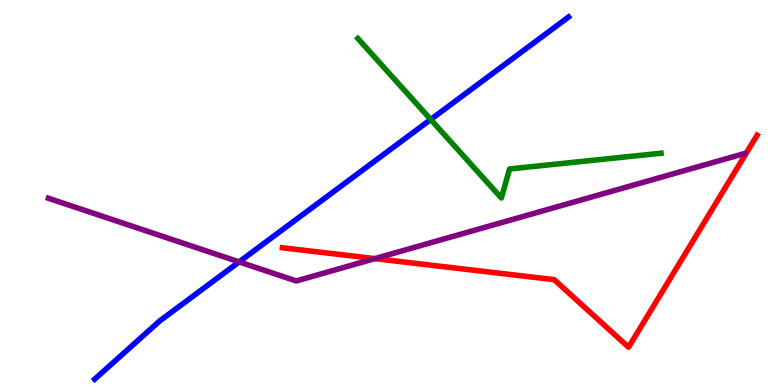[{'lines': ['blue', 'red'], 'intersections': []}, {'lines': ['green', 'red'], 'intersections': []}, {'lines': ['purple', 'red'], 'intersections': [{'x': 4.84, 'y': 3.28}]}, {'lines': ['blue', 'green'], 'intersections': [{'x': 5.56, 'y': 6.9}]}, {'lines': ['blue', 'purple'], 'intersections': [{'x': 3.09, 'y': 3.2}]}, {'lines': ['green', 'purple'], 'intersections': []}]